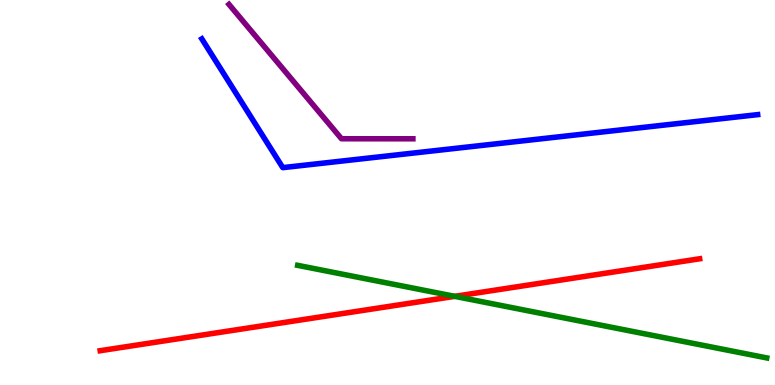[{'lines': ['blue', 'red'], 'intersections': []}, {'lines': ['green', 'red'], 'intersections': [{'x': 5.87, 'y': 2.3}]}, {'lines': ['purple', 'red'], 'intersections': []}, {'lines': ['blue', 'green'], 'intersections': []}, {'lines': ['blue', 'purple'], 'intersections': []}, {'lines': ['green', 'purple'], 'intersections': []}]